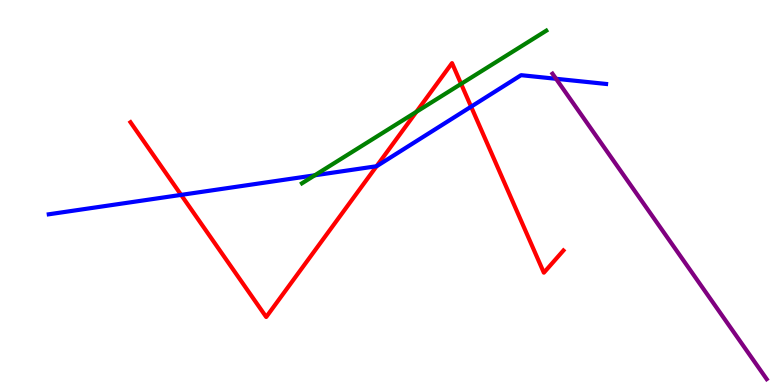[{'lines': ['blue', 'red'], 'intersections': [{'x': 2.34, 'y': 4.94}, {'x': 4.86, 'y': 5.68}, {'x': 6.08, 'y': 7.23}]}, {'lines': ['green', 'red'], 'intersections': [{'x': 5.37, 'y': 7.1}, {'x': 5.95, 'y': 7.82}]}, {'lines': ['purple', 'red'], 'intersections': []}, {'lines': ['blue', 'green'], 'intersections': [{'x': 4.06, 'y': 5.45}]}, {'lines': ['blue', 'purple'], 'intersections': [{'x': 7.17, 'y': 7.95}]}, {'lines': ['green', 'purple'], 'intersections': []}]